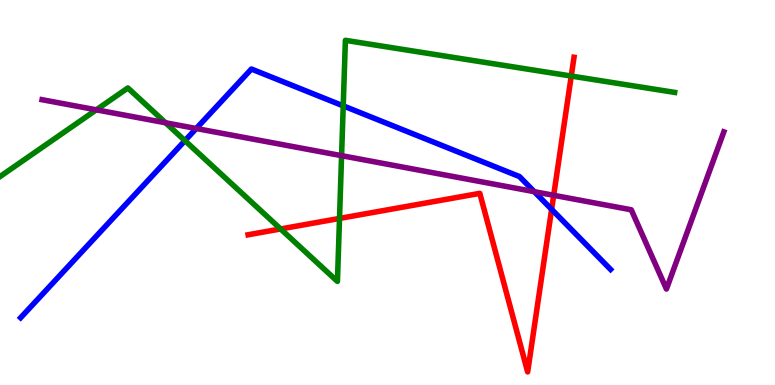[{'lines': ['blue', 'red'], 'intersections': [{'x': 7.12, 'y': 4.56}]}, {'lines': ['green', 'red'], 'intersections': [{'x': 3.62, 'y': 4.05}, {'x': 4.38, 'y': 4.33}, {'x': 7.37, 'y': 8.02}]}, {'lines': ['purple', 'red'], 'intersections': [{'x': 7.14, 'y': 4.93}]}, {'lines': ['blue', 'green'], 'intersections': [{'x': 2.39, 'y': 6.35}, {'x': 4.43, 'y': 7.25}]}, {'lines': ['blue', 'purple'], 'intersections': [{'x': 2.53, 'y': 6.66}, {'x': 6.89, 'y': 5.02}]}, {'lines': ['green', 'purple'], 'intersections': [{'x': 1.24, 'y': 7.15}, {'x': 2.14, 'y': 6.81}, {'x': 4.41, 'y': 5.96}]}]